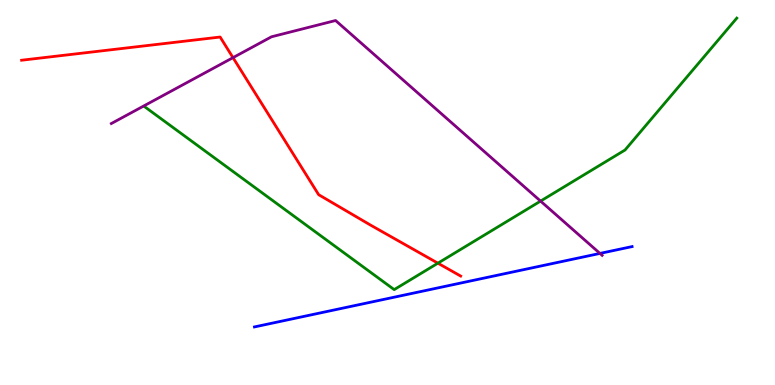[{'lines': ['blue', 'red'], 'intersections': []}, {'lines': ['green', 'red'], 'intersections': [{'x': 5.65, 'y': 3.16}]}, {'lines': ['purple', 'red'], 'intersections': [{'x': 3.01, 'y': 8.5}]}, {'lines': ['blue', 'green'], 'intersections': []}, {'lines': ['blue', 'purple'], 'intersections': [{'x': 7.74, 'y': 3.42}]}, {'lines': ['green', 'purple'], 'intersections': [{'x': 6.98, 'y': 4.78}]}]